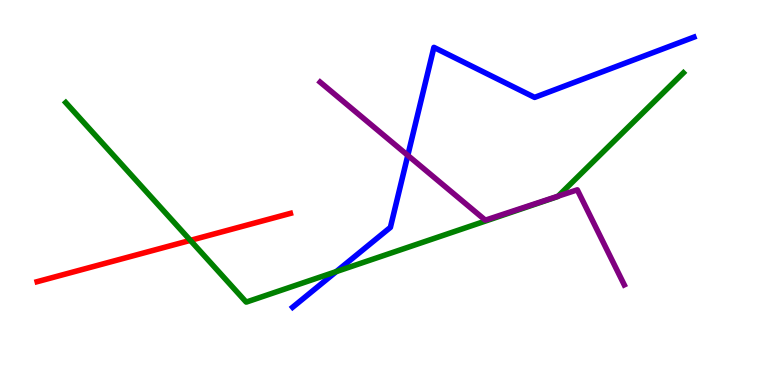[{'lines': ['blue', 'red'], 'intersections': []}, {'lines': ['green', 'red'], 'intersections': [{'x': 2.46, 'y': 3.76}]}, {'lines': ['purple', 'red'], 'intersections': []}, {'lines': ['blue', 'green'], 'intersections': [{'x': 4.34, 'y': 2.95}]}, {'lines': ['blue', 'purple'], 'intersections': [{'x': 5.26, 'y': 5.96}]}, {'lines': ['green', 'purple'], 'intersections': [{'x': 7.2, 'y': 4.91}]}]